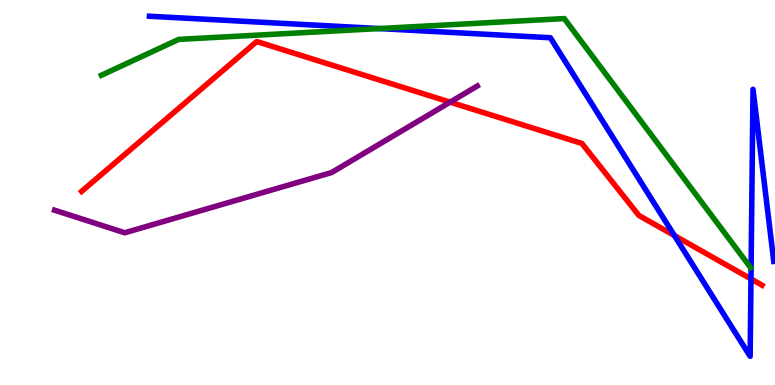[{'lines': ['blue', 'red'], 'intersections': [{'x': 8.7, 'y': 3.88}, {'x': 9.69, 'y': 2.76}]}, {'lines': ['green', 'red'], 'intersections': []}, {'lines': ['purple', 'red'], 'intersections': [{'x': 5.81, 'y': 7.35}]}, {'lines': ['blue', 'green'], 'intersections': [{'x': 4.89, 'y': 9.26}]}, {'lines': ['blue', 'purple'], 'intersections': []}, {'lines': ['green', 'purple'], 'intersections': []}]